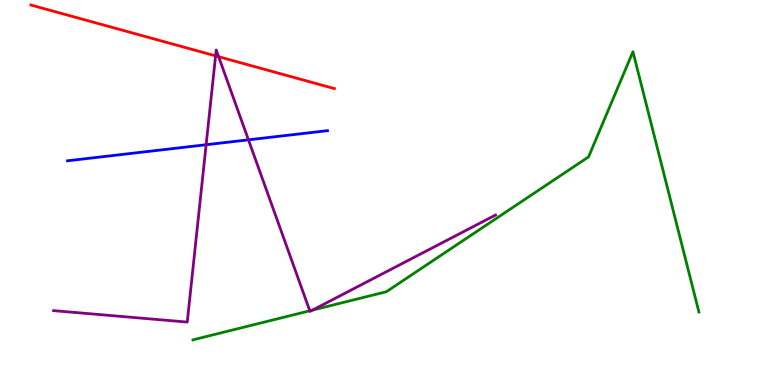[{'lines': ['blue', 'red'], 'intersections': []}, {'lines': ['green', 'red'], 'intersections': []}, {'lines': ['purple', 'red'], 'intersections': [{'x': 2.78, 'y': 8.55}, {'x': 2.82, 'y': 8.53}]}, {'lines': ['blue', 'green'], 'intersections': []}, {'lines': ['blue', 'purple'], 'intersections': [{'x': 2.66, 'y': 6.24}, {'x': 3.21, 'y': 6.37}]}, {'lines': ['green', 'purple'], 'intersections': [{'x': 4.0, 'y': 1.93}, {'x': 4.03, 'y': 1.95}]}]